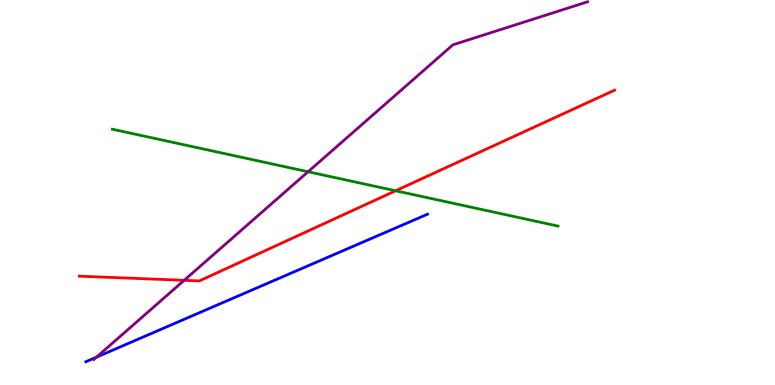[{'lines': ['blue', 'red'], 'intersections': []}, {'lines': ['green', 'red'], 'intersections': [{'x': 5.1, 'y': 5.04}]}, {'lines': ['purple', 'red'], 'intersections': [{'x': 2.38, 'y': 2.72}]}, {'lines': ['blue', 'green'], 'intersections': []}, {'lines': ['blue', 'purple'], 'intersections': [{'x': 1.24, 'y': 0.723}]}, {'lines': ['green', 'purple'], 'intersections': [{'x': 3.98, 'y': 5.54}]}]